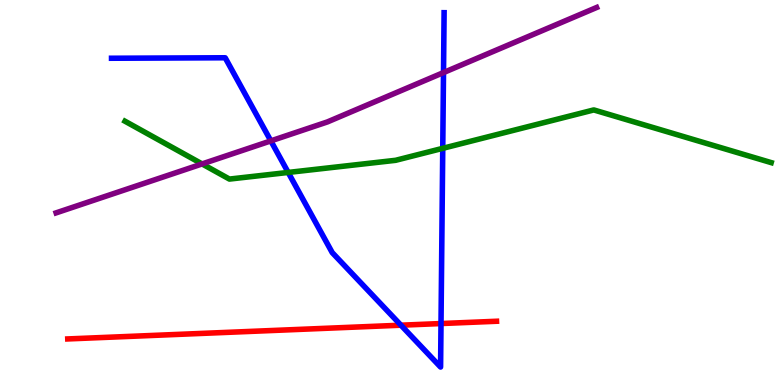[{'lines': ['blue', 'red'], 'intersections': [{'x': 5.17, 'y': 1.55}, {'x': 5.69, 'y': 1.6}]}, {'lines': ['green', 'red'], 'intersections': []}, {'lines': ['purple', 'red'], 'intersections': []}, {'lines': ['blue', 'green'], 'intersections': [{'x': 3.72, 'y': 5.52}, {'x': 5.71, 'y': 6.15}]}, {'lines': ['blue', 'purple'], 'intersections': [{'x': 3.49, 'y': 6.34}, {'x': 5.72, 'y': 8.11}]}, {'lines': ['green', 'purple'], 'intersections': [{'x': 2.61, 'y': 5.74}]}]